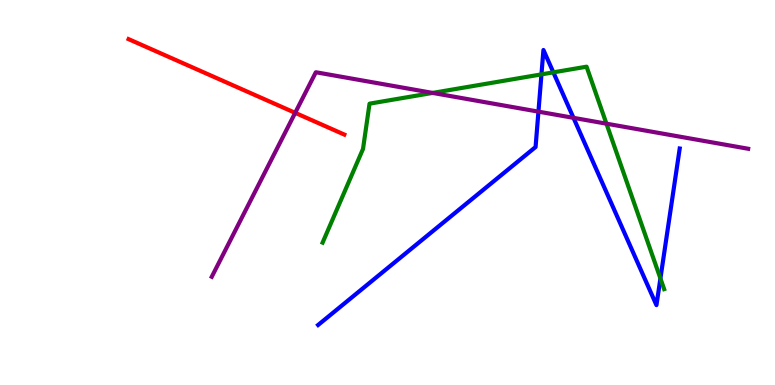[{'lines': ['blue', 'red'], 'intersections': []}, {'lines': ['green', 'red'], 'intersections': []}, {'lines': ['purple', 'red'], 'intersections': [{'x': 3.81, 'y': 7.07}]}, {'lines': ['blue', 'green'], 'intersections': [{'x': 6.99, 'y': 8.07}, {'x': 7.14, 'y': 8.12}, {'x': 8.52, 'y': 2.77}]}, {'lines': ['blue', 'purple'], 'intersections': [{'x': 6.95, 'y': 7.1}, {'x': 7.4, 'y': 6.94}]}, {'lines': ['green', 'purple'], 'intersections': [{'x': 5.58, 'y': 7.59}, {'x': 7.83, 'y': 6.79}]}]